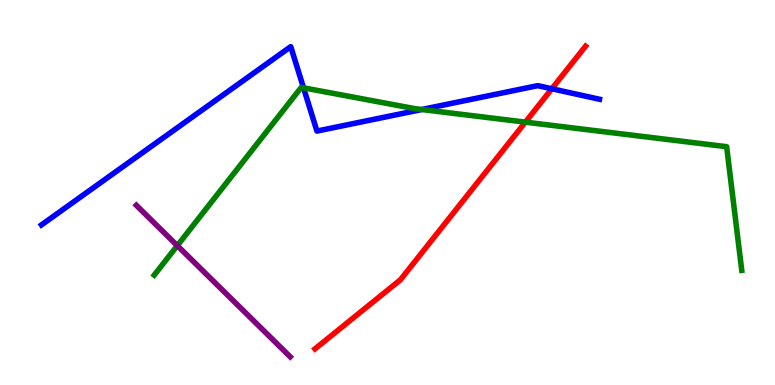[{'lines': ['blue', 'red'], 'intersections': [{'x': 7.12, 'y': 7.69}]}, {'lines': ['green', 'red'], 'intersections': [{'x': 6.78, 'y': 6.83}]}, {'lines': ['purple', 'red'], 'intersections': []}, {'lines': ['blue', 'green'], 'intersections': [{'x': 3.92, 'y': 7.72}, {'x': 5.44, 'y': 7.16}]}, {'lines': ['blue', 'purple'], 'intersections': []}, {'lines': ['green', 'purple'], 'intersections': [{'x': 2.29, 'y': 3.62}]}]